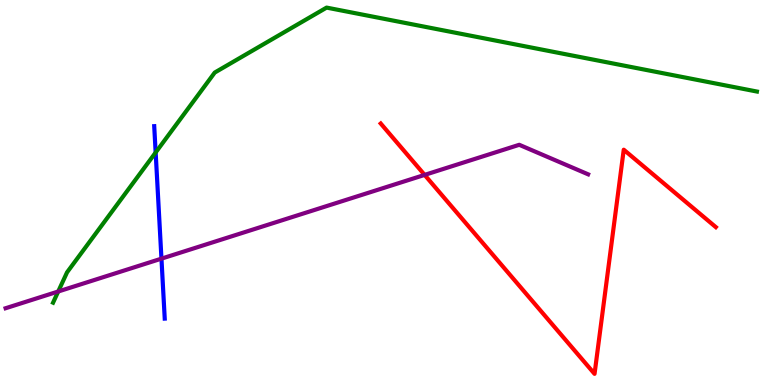[{'lines': ['blue', 'red'], 'intersections': []}, {'lines': ['green', 'red'], 'intersections': []}, {'lines': ['purple', 'red'], 'intersections': [{'x': 5.48, 'y': 5.46}]}, {'lines': ['blue', 'green'], 'intersections': [{'x': 2.01, 'y': 6.04}]}, {'lines': ['blue', 'purple'], 'intersections': [{'x': 2.08, 'y': 3.28}]}, {'lines': ['green', 'purple'], 'intersections': [{'x': 0.751, 'y': 2.43}]}]